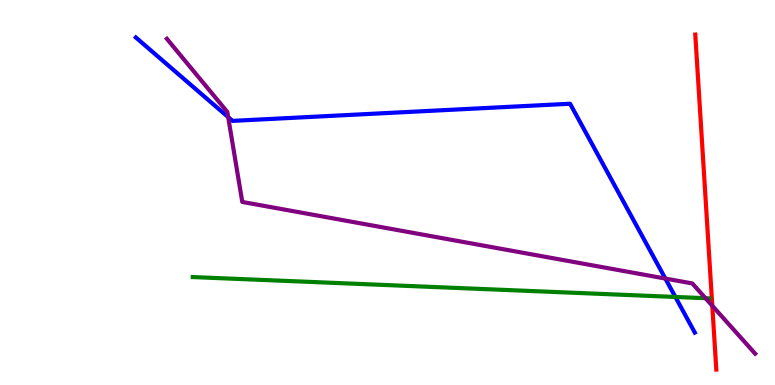[{'lines': ['blue', 'red'], 'intersections': []}, {'lines': ['green', 'red'], 'intersections': []}, {'lines': ['purple', 'red'], 'intersections': [{'x': 9.19, 'y': 2.06}]}, {'lines': ['blue', 'green'], 'intersections': [{'x': 8.71, 'y': 2.29}]}, {'lines': ['blue', 'purple'], 'intersections': [{'x': 2.94, 'y': 6.96}, {'x': 8.59, 'y': 2.76}]}, {'lines': ['green', 'purple'], 'intersections': [{'x': 9.1, 'y': 2.25}]}]